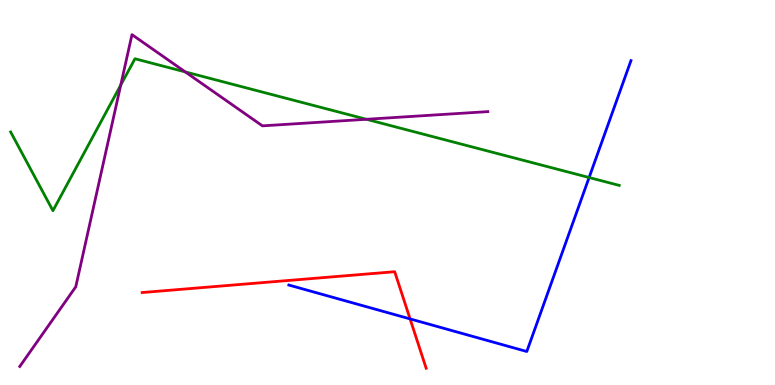[{'lines': ['blue', 'red'], 'intersections': [{'x': 5.29, 'y': 1.72}]}, {'lines': ['green', 'red'], 'intersections': []}, {'lines': ['purple', 'red'], 'intersections': []}, {'lines': ['blue', 'green'], 'intersections': [{'x': 7.6, 'y': 5.39}]}, {'lines': ['blue', 'purple'], 'intersections': []}, {'lines': ['green', 'purple'], 'intersections': [{'x': 1.56, 'y': 7.79}, {'x': 2.39, 'y': 8.13}, {'x': 4.73, 'y': 6.9}]}]